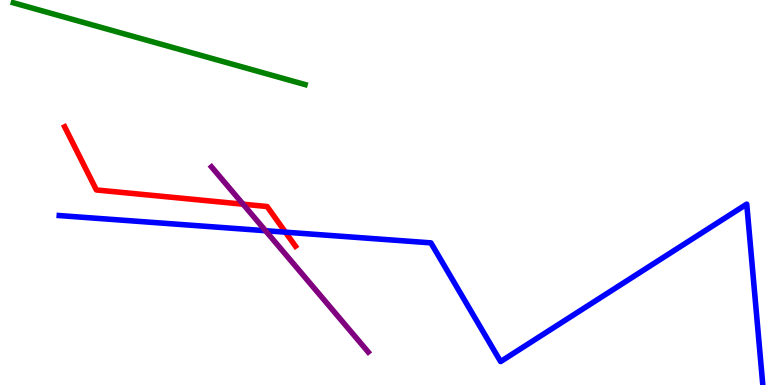[{'lines': ['blue', 'red'], 'intersections': [{'x': 3.68, 'y': 3.97}]}, {'lines': ['green', 'red'], 'intersections': []}, {'lines': ['purple', 'red'], 'intersections': [{'x': 3.14, 'y': 4.7}]}, {'lines': ['blue', 'green'], 'intersections': []}, {'lines': ['blue', 'purple'], 'intersections': [{'x': 3.43, 'y': 4.01}]}, {'lines': ['green', 'purple'], 'intersections': []}]